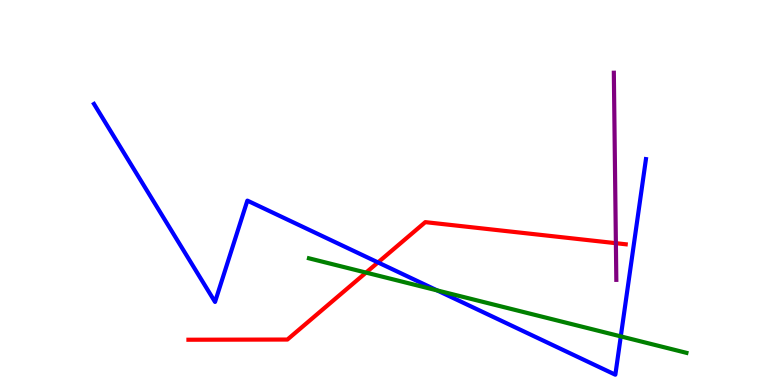[{'lines': ['blue', 'red'], 'intersections': [{'x': 4.88, 'y': 3.18}]}, {'lines': ['green', 'red'], 'intersections': [{'x': 4.72, 'y': 2.92}]}, {'lines': ['purple', 'red'], 'intersections': [{'x': 7.95, 'y': 3.68}]}, {'lines': ['blue', 'green'], 'intersections': [{'x': 5.64, 'y': 2.46}, {'x': 8.01, 'y': 1.26}]}, {'lines': ['blue', 'purple'], 'intersections': []}, {'lines': ['green', 'purple'], 'intersections': []}]